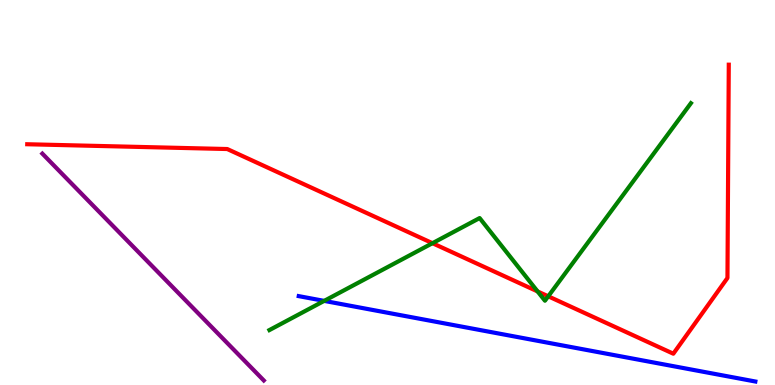[{'lines': ['blue', 'red'], 'intersections': []}, {'lines': ['green', 'red'], 'intersections': [{'x': 5.58, 'y': 3.68}, {'x': 6.94, 'y': 2.43}, {'x': 7.07, 'y': 2.3}]}, {'lines': ['purple', 'red'], 'intersections': []}, {'lines': ['blue', 'green'], 'intersections': [{'x': 4.18, 'y': 2.18}]}, {'lines': ['blue', 'purple'], 'intersections': []}, {'lines': ['green', 'purple'], 'intersections': []}]